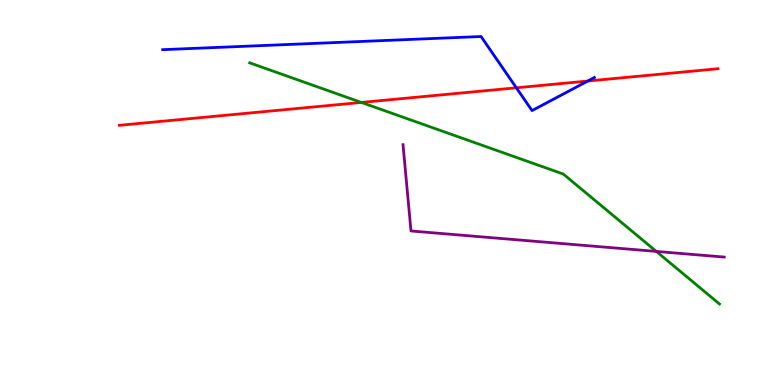[{'lines': ['blue', 'red'], 'intersections': [{'x': 6.66, 'y': 7.72}, {'x': 7.58, 'y': 7.9}]}, {'lines': ['green', 'red'], 'intersections': [{'x': 4.66, 'y': 7.34}]}, {'lines': ['purple', 'red'], 'intersections': []}, {'lines': ['blue', 'green'], 'intersections': []}, {'lines': ['blue', 'purple'], 'intersections': []}, {'lines': ['green', 'purple'], 'intersections': [{'x': 8.47, 'y': 3.47}]}]